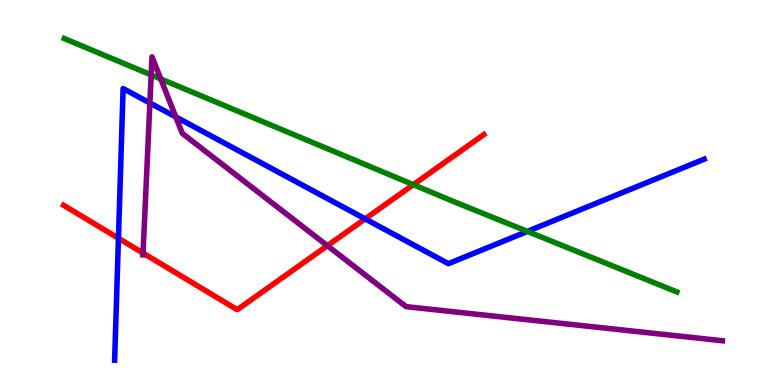[{'lines': ['blue', 'red'], 'intersections': [{'x': 1.53, 'y': 3.81}, {'x': 4.71, 'y': 4.32}]}, {'lines': ['green', 'red'], 'intersections': [{'x': 5.33, 'y': 5.2}]}, {'lines': ['purple', 'red'], 'intersections': [{'x': 1.85, 'y': 3.43}, {'x': 4.22, 'y': 3.62}]}, {'lines': ['blue', 'green'], 'intersections': [{'x': 6.81, 'y': 3.99}]}, {'lines': ['blue', 'purple'], 'intersections': [{'x': 1.93, 'y': 7.33}, {'x': 2.27, 'y': 6.96}]}, {'lines': ['green', 'purple'], 'intersections': [{'x': 1.95, 'y': 8.05}, {'x': 2.07, 'y': 7.95}]}]